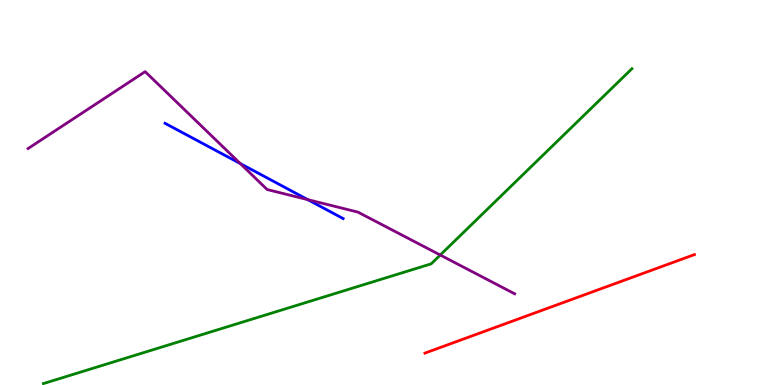[{'lines': ['blue', 'red'], 'intersections': []}, {'lines': ['green', 'red'], 'intersections': []}, {'lines': ['purple', 'red'], 'intersections': []}, {'lines': ['blue', 'green'], 'intersections': []}, {'lines': ['blue', 'purple'], 'intersections': [{'x': 3.1, 'y': 5.75}, {'x': 3.97, 'y': 4.81}]}, {'lines': ['green', 'purple'], 'intersections': [{'x': 5.68, 'y': 3.38}]}]